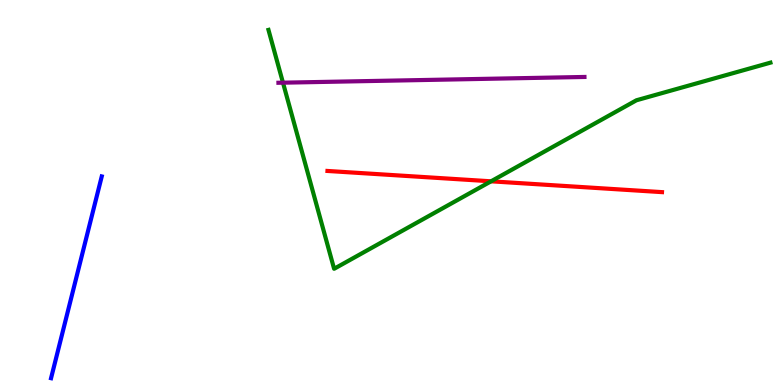[{'lines': ['blue', 'red'], 'intersections': []}, {'lines': ['green', 'red'], 'intersections': [{'x': 6.34, 'y': 5.29}]}, {'lines': ['purple', 'red'], 'intersections': []}, {'lines': ['blue', 'green'], 'intersections': []}, {'lines': ['blue', 'purple'], 'intersections': []}, {'lines': ['green', 'purple'], 'intersections': [{'x': 3.65, 'y': 7.85}]}]